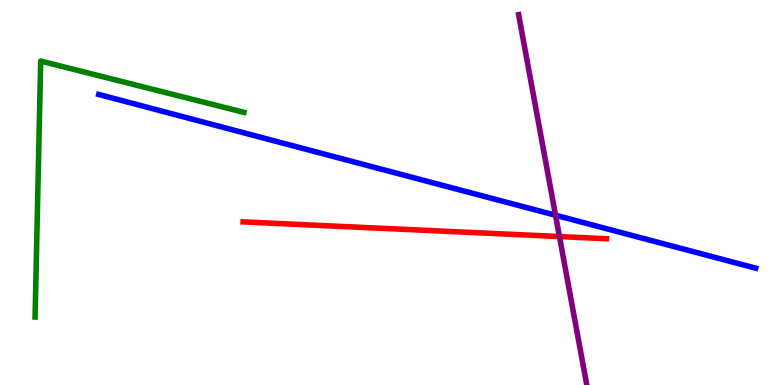[{'lines': ['blue', 'red'], 'intersections': []}, {'lines': ['green', 'red'], 'intersections': []}, {'lines': ['purple', 'red'], 'intersections': [{'x': 7.22, 'y': 3.86}]}, {'lines': ['blue', 'green'], 'intersections': []}, {'lines': ['blue', 'purple'], 'intersections': [{'x': 7.17, 'y': 4.41}]}, {'lines': ['green', 'purple'], 'intersections': []}]